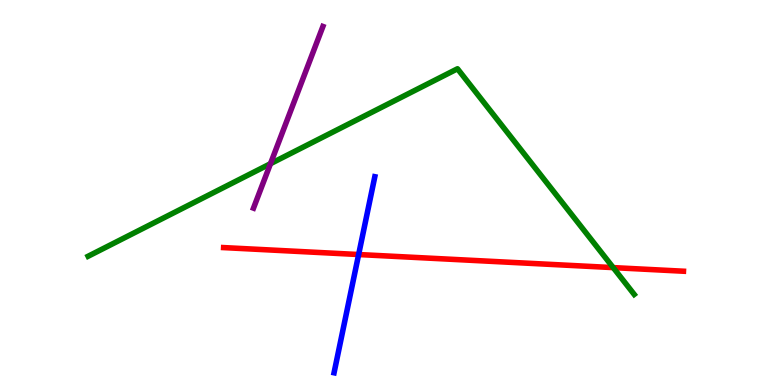[{'lines': ['blue', 'red'], 'intersections': [{'x': 4.63, 'y': 3.39}]}, {'lines': ['green', 'red'], 'intersections': [{'x': 7.91, 'y': 3.05}]}, {'lines': ['purple', 'red'], 'intersections': []}, {'lines': ['blue', 'green'], 'intersections': []}, {'lines': ['blue', 'purple'], 'intersections': []}, {'lines': ['green', 'purple'], 'intersections': [{'x': 3.49, 'y': 5.75}]}]